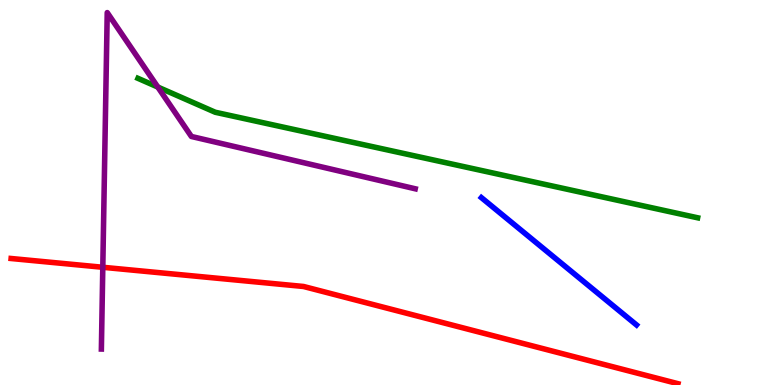[{'lines': ['blue', 'red'], 'intersections': []}, {'lines': ['green', 'red'], 'intersections': []}, {'lines': ['purple', 'red'], 'intersections': [{'x': 1.33, 'y': 3.06}]}, {'lines': ['blue', 'green'], 'intersections': []}, {'lines': ['blue', 'purple'], 'intersections': []}, {'lines': ['green', 'purple'], 'intersections': [{'x': 2.04, 'y': 7.74}]}]